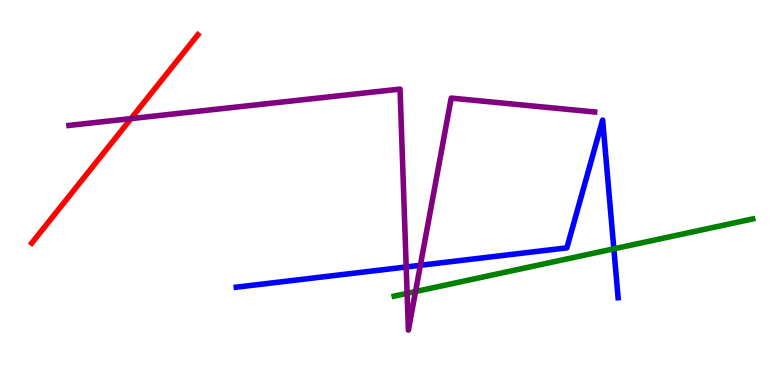[{'lines': ['blue', 'red'], 'intersections': []}, {'lines': ['green', 'red'], 'intersections': []}, {'lines': ['purple', 'red'], 'intersections': [{'x': 1.69, 'y': 6.92}]}, {'lines': ['blue', 'green'], 'intersections': [{'x': 7.92, 'y': 3.54}]}, {'lines': ['blue', 'purple'], 'intersections': [{'x': 5.24, 'y': 3.07}, {'x': 5.42, 'y': 3.11}]}, {'lines': ['green', 'purple'], 'intersections': [{'x': 5.25, 'y': 2.38}, {'x': 5.36, 'y': 2.43}]}]